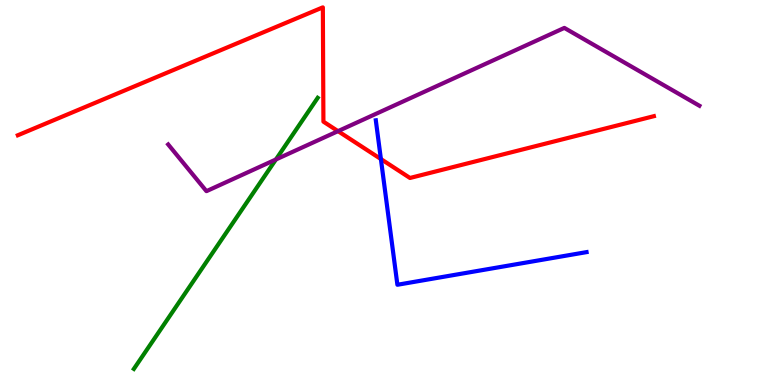[{'lines': ['blue', 'red'], 'intersections': [{'x': 4.91, 'y': 5.87}]}, {'lines': ['green', 'red'], 'intersections': []}, {'lines': ['purple', 'red'], 'intersections': [{'x': 4.36, 'y': 6.59}]}, {'lines': ['blue', 'green'], 'intersections': []}, {'lines': ['blue', 'purple'], 'intersections': []}, {'lines': ['green', 'purple'], 'intersections': [{'x': 3.56, 'y': 5.86}]}]